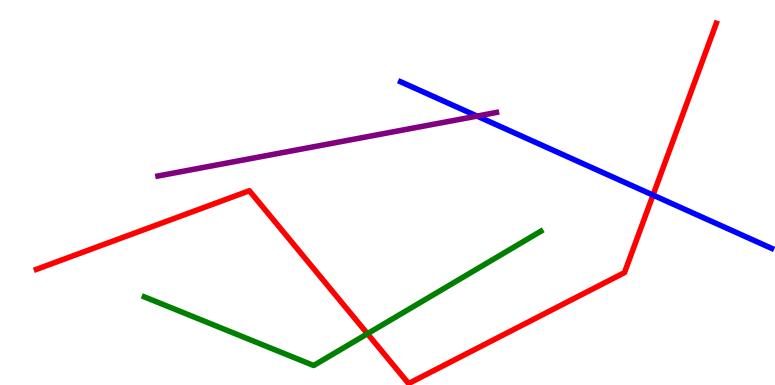[{'lines': ['blue', 'red'], 'intersections': [{'x': 8.43, 'y': 4.93}]}, {'lines': ['green', 'red'], 'intersections': [{'x': 4.74, 'y': 1.33}]}, {'lines': ['purple', 'red'], 'intersections': []}, {'lines': ['blue', 'green'], 'intersections': []}, {'lines': ['blue', 'purple'], 'intersections': [{'x': 6.16, 'y': 6.98}]}, {'lines': ['green', 'purple'], 'intersections': []}]